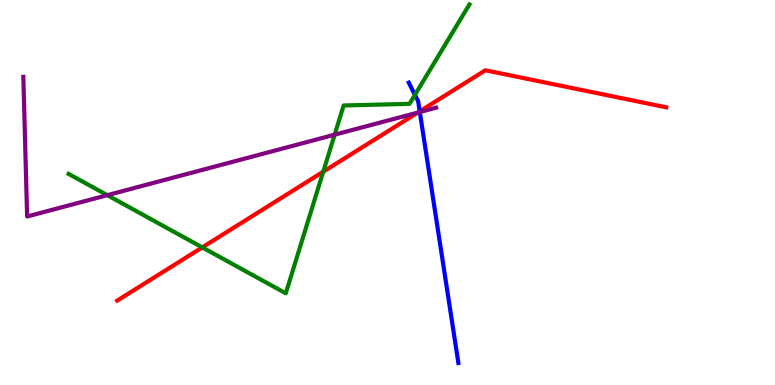[{'lines': ['blue', 'red'], 'intersections': [{'x': 5.42, 'y': 7.11}]}, {'lines': ['green', 'red'], 'intersections': [{'x': 2.61, 'y': 3.57}, {'x': 4.17, 'y': 5.54}]}, {'lines': ['purple', 'red'], 'intersections': [{'x': 5.39, 'y': 7.08}]}, {'lines': ['blue', 'green'], 'intersections': [{'x': 5.35, 'y': 7.54}]}, {'lines': ['blue', 'purple'], 'intersections': [{'x': 5.42, 'y': 7.09}]}, {'lines': ['green', 'purple'], 'intersections': [{'x': 1.38, 'y': 4.93}, {'x': 4.32, 'y': 6.5}]}]